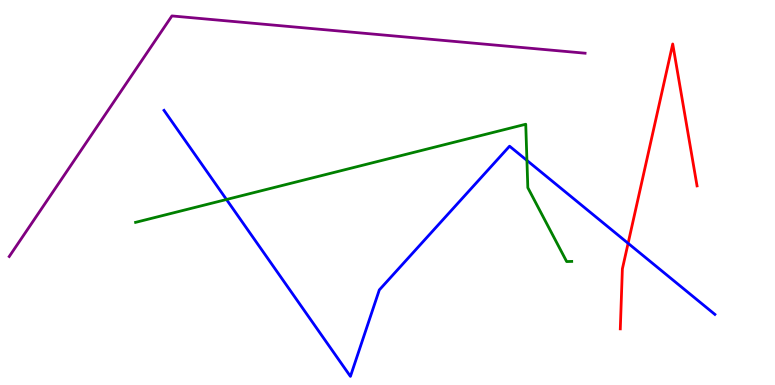[{'lines': ['blue', 'red'], 'intersections': [{'x': 8.1, 'y': 3.68}]}, {'lines': ['green', 'red'], 'intersections': []}, {'lines': ['purple', 'red'], 'intersections': []}, {'lines': ['blue', 'green'], 'intersections': [{'x': 2.92, 'y': 4.82}, {'x': 6.8, 'y': 5.83}]}, {'lines': ['blue', 'purple'], 'intersections': []}, {'lines': ['green', 'purple'], 'intersections': []}]